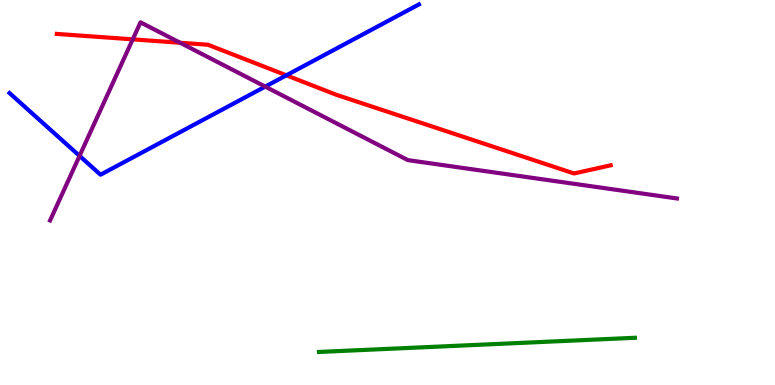[{'lines': ['blue', 'red'], 'intersections': [{'x': 3.7, 'y': 8.04}]}, {'lines': ['green', 'red'], 'intersections': []}, {'lines': ['purple', 'red'], 'intersections': [{'x': 1.71, 'y': 8.98}, {'x': 2.32, 'y': 8.89}]}, {'lines': ['blue', 'green'], 'intersections': []}, {'lines': ['blue', 'purple'], 'intersections': [{'x': 1.03, 'y': 5.95}, {'x': 3.42, 'y': 7.75}]}, {'lines': ['green', 'purple'], 'intersections': []}]